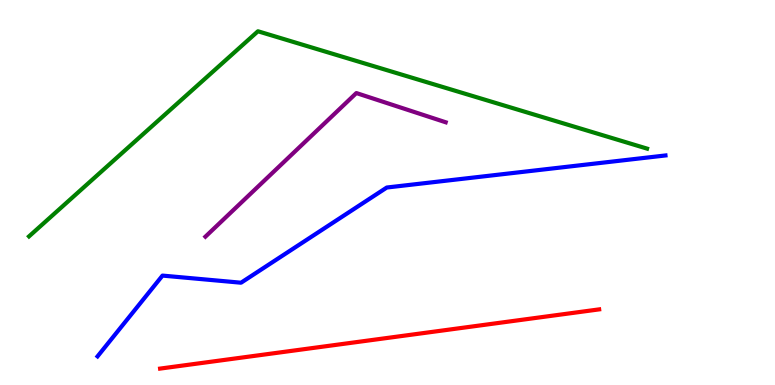[{'lines': ['blue', 'red'], 'intersections': []}, {'lines': ['green', 'red'], 'intersections': []}, {'lines': ['purple', 'red'], 'intersections': []}, {'lines': ['blue', 'green'], 'intersections': []}, {'lines': ['blue', 'purple'], 'intersections': []}, {'lines': ['green', 'purple'], 'intersections': []}]